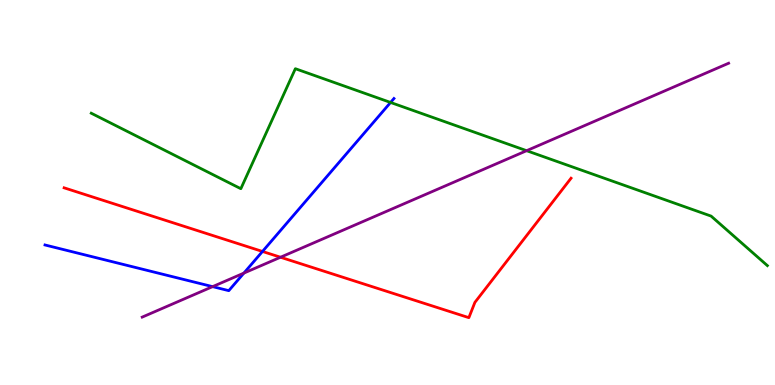[{'lines': ['blue', 'red'], 'intersections': [{'x': 3.39, 'y': 3.47}]}, {'lines': ['green', 'red'], 'intersections': []}, {'lines': ['purple', 'red'], 'intersections': [{'x': 3.62, 'y': 3.32}]}, {'lines': ['blue', 'green'], 'intersections': [{'x': 5.04, 'y': 7.34}]}, {'lines': ['blue', 'purple'], 'intersections': [{'x': 2.74, 'y': 2.55}, {'x': 3.15, 'y': 2.91}]}, {'lines': ['green', 'purple'], 'intersections': [{'x': 6.79, 'y': 6.09}]}]